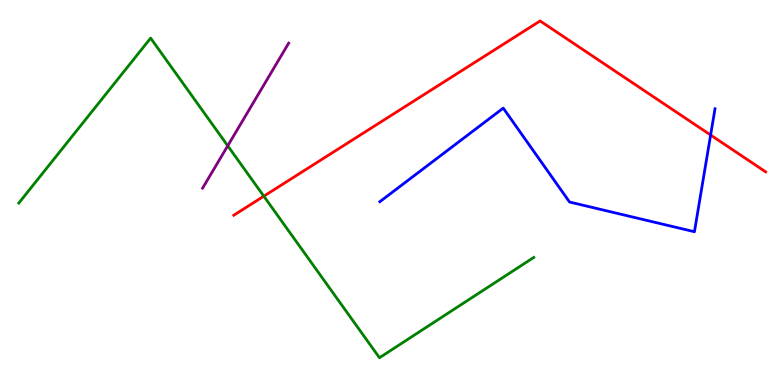[{'lines': ['blue', 'red'], 'intersections': [{'x': 9.17, 'y': 6.49}]}, {'lines': ['green', 'red'], 'intersections': [{'x': 3.4, 'y': 4.9}]}, {'lines': ['purple', 'red'], 'intersections': []}, {'lines': ['blue', 'green'], 'intersections': []}, {'lines': ['blue', 'purple'], 'intersections': []}, {'lines': ['green', 'purple'], 'intersections': [{'x': 2.94, 'y': 6.21}]}]